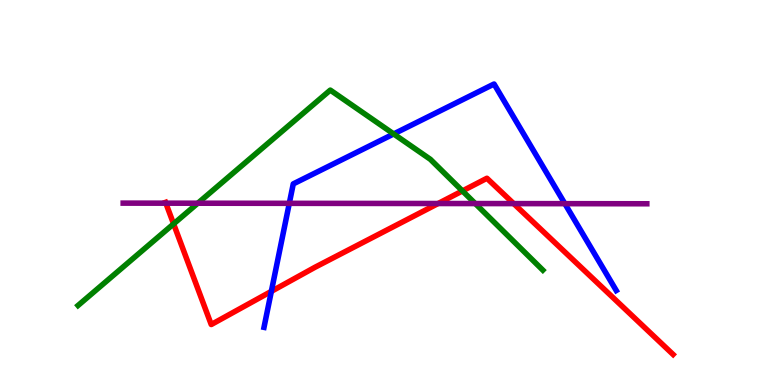[{'lines': ['blue', 'red'], 'intersections': [{'x': 3.5, 'y': 2.43}]}, {'lines': ['green', 'red'], 'intersections': [{'x': 2.24, 'y': 4.18}, {'x': 5.97, 'y': 5.04}]}, {'lines': ['purple', 'red'], 'intersections': [{'x': 2.14, 'y': 4.72}, {'x': 5.65, 'y': 4.71}, {'x': 6.63, 'y': 4.71}]}, {'lines': ['blue', 'green'], 'intersections': [{'x': 5.08, 'y': 6.52}]}, {'lines': ['blue', 'purple'], 'intersections': [{'x': 3.73, 'y': 4.72}, {'x': 7.29, 'y': 4.71}]}, {'lines': ['green', 'purple'], 'intersections': [{'x': 2.55, 'y': 4.72}, {'x': 6.13, 'y': 4.71}]}]